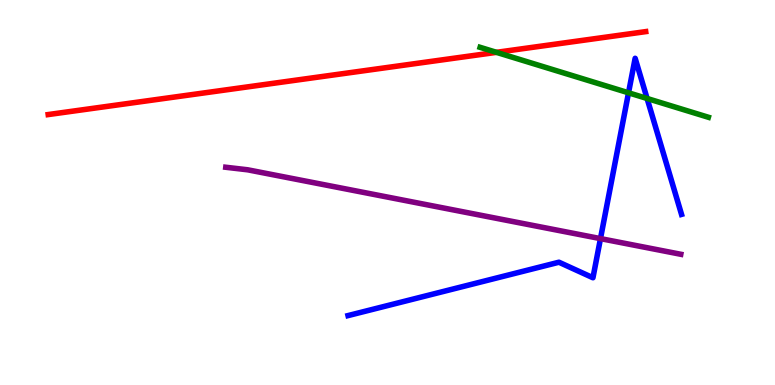[{'lines': ['blue', 'red'], 'intersections': []}, {'lines': ['green', 'red'], 'intersections': [{'x': 6.41, 'y': 8.64}]}, {'lines': ['purple', 'red'], 'intersections': []}, {'lines': ['blue', 'green'], 'intersections': [{'x': 8.11, 'y': 7.59}, {'x': 8.35, 'y': 7.44}]}, {'lines': ['blue', 'purple'], 'intersections': [{'x': 7.75, 'y': 3.8}]}, {'lines': ['green', 'purple'], 'intersections': []}]